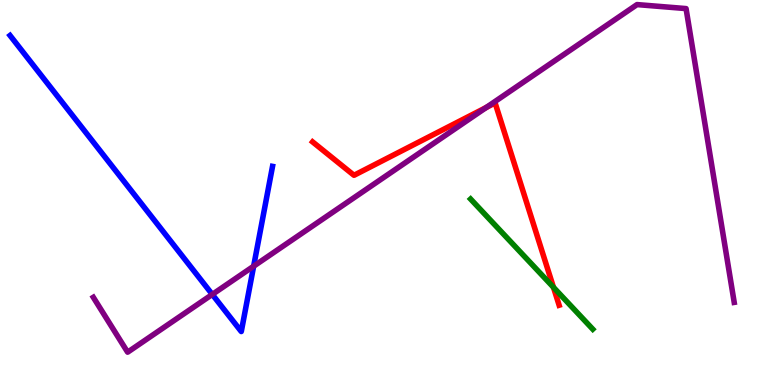[{'lines': ['blue', 'red'], 'intersections': []}, {'lines': ['green', 'red'], 'intersections': [{'x': 7.14, 'y': 2.54}]}, {'lines': ['purple', 'red'], 'intersections': [{'x': 6.27, 'y': 7.21}]}, {'lines': ['blue', 'green'], 'intersections': []}, {'lines': ['blue', 'purple'], 'intersections': [{'x': 2.74, 'y': 2.35}, {'x': 3.27, 'y': 3.09}]}, {'lines': ['green', 'purple'], 'intersections': []}]